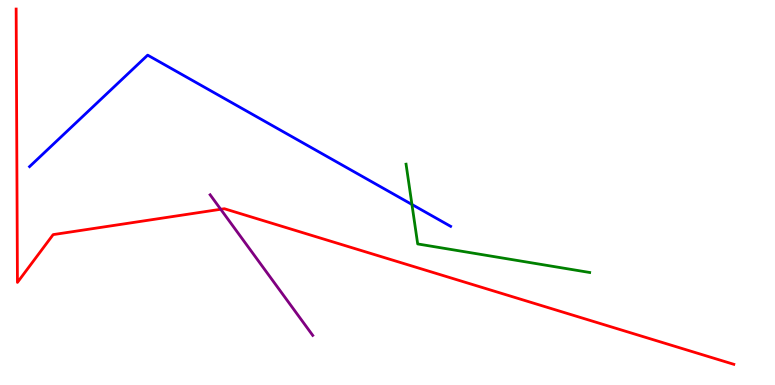[{'lines': ['blue', 'red'], 'intersections': []}, {'lines': ['green', 'red'], 'intersections': []}, {'lines': ['purple', 'red'], 'intersections': [{'x': 2.85, 'y': 4.56}]}, {'lines': ['blue', 'green'], 'intersections': [{'x': 5.32, 'y': 4.69}]}, {'lines': ['blue', 'purple'], 'intersections': []}, {'lines': ['green', 'purple'], 'intersections': []}]